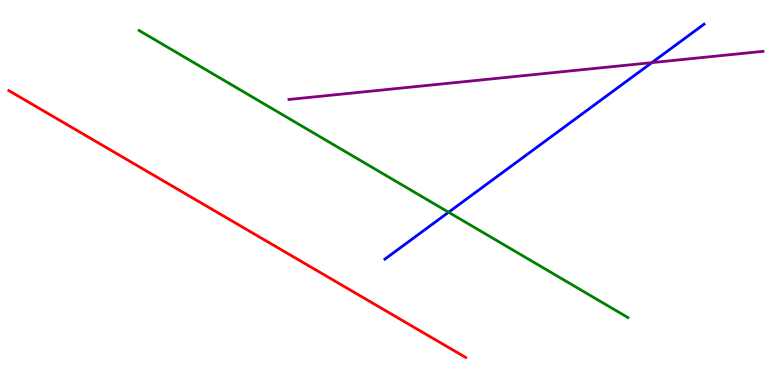[{'lines': ['blue', 'red'], 'intersections': []}, {'lines': ['green', 'red'], 'intersections': []}, {'lines': ['purple', 'red'], 'intersections': []}, {'lines': ['blue', 'green'], 'intersections': [{'x': 5.79, 'y': 4.49}]}, {'lines': ['blue', 'purple'], 'intersections': [{'x': 8.41, 'y': 8.37}]}, {'lines': ['green', 'purple'], 'intersections': []}]